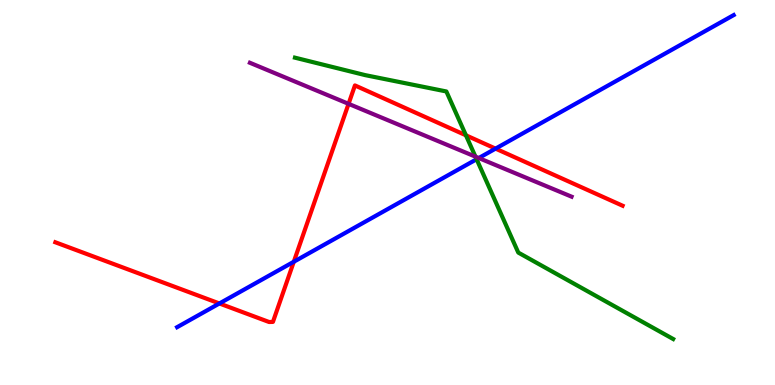[{'lines': ['blue', 'red'], 'intersections': [{'x': 2.83, 'y': 2.12}, {'x': 3.79, 'y': 3.2}, {'x': 6.39, 'y': 6.14}]}, {'lines': ['green', 'red'], 'intersections': [{'x': 6.01, 'y': 6.49}]}, {'lines': ['purple', 'red'], 'intersections': [{'x': 4.5, 'y': 7.3}]}, {'lines': ['blue', 'green'], 'intersections': [{'x': 6.15, 'y': 5.86}]}, {'lines': ['blue', 'purple'], 'intersections': [{'x': 6.18, 'y': 5.9}]}, {'lines': ['green', 'purple'], 'intersections': [{'x': 6.14, 'y': 5.93}]}]